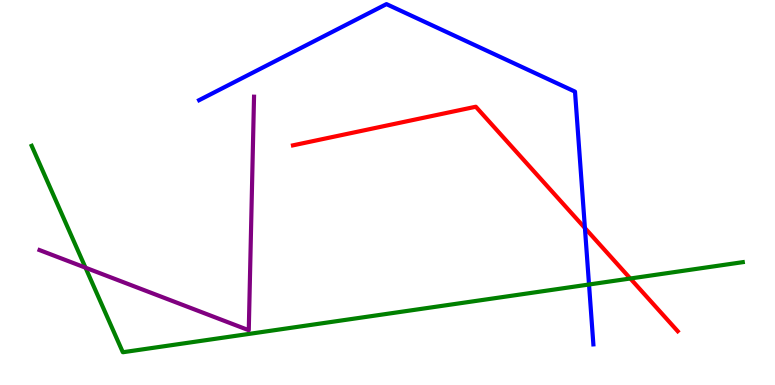[{'lines': ['blue', 'red'], 'intersections': [{'x': 7.55, 'y': 4.08}]}, {'lines': ['green', 'red'], 'intersections': [{'x': 8.13, 'y': 2.77}]}, {'lines': ['purple', 'red'], 'intersections': []}, {'lines': ['blue', 'green'], 'intersections': [{'x': 7.6, 'y': 2.61}]}, {'lines': ['blue', 'purple'], 'intersections': []}, {'lines': ['green', 'purple'], 'intersections': [{'x': 1.1, 'y': 3.05}]}]